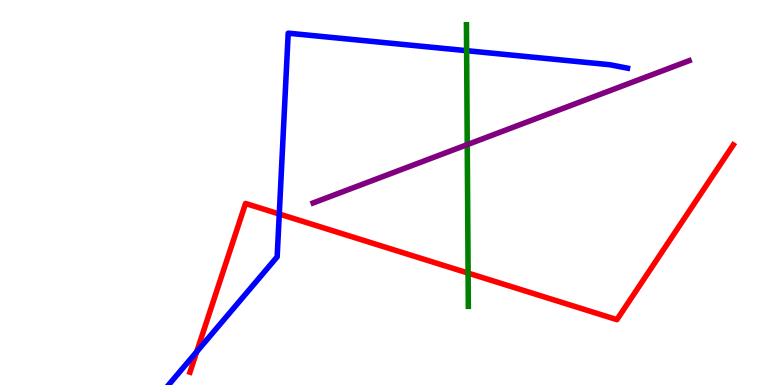[{'lines': ['blue', 'red'], 'intersections': [{'x': 2.54, 'y': 0.863}, {'x': 3.6, 'y': 4.44}]}, {'lines': ['green', 'red'], 'intersections': [{'x': 6.04, 'y': 2.91}]}, {'lines': ['purple', 'red'], 'intersections': []}, {'lines': ['blue', 'green'], 'intersections': [{'x': 6.02, 'y': 8.68}]}, {'lines': ['blue', 'purple'], 'intersections': []}, {'lines': ['green', 'purple'], 'intersections': [{'x': 6.03, 'y': 6.24}]}]